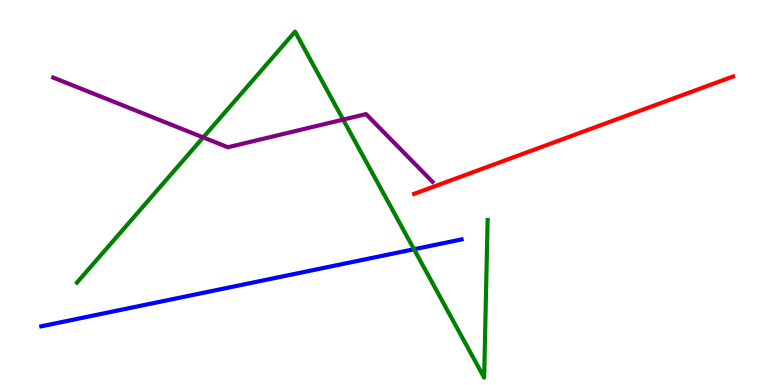[{'lines': ['blue', 'red'], 'intersections': []}, {'lines': ['green', 'red'], 'intersections': []}, {'lines': ['purple', 'red'], 'intersections': []}, {'lines': ['blue', 'green'], 'intersections': [{'x': 5.34, 'y': 3.53}]}, {'lines': ['blue', 'purple'], 'intersections': []}, {'lines': ['green', 'purple'], 'intersections': [{'x': 2.62, 'y': 6.43}, {'x': 4.43, 'y': 6.89}]}]